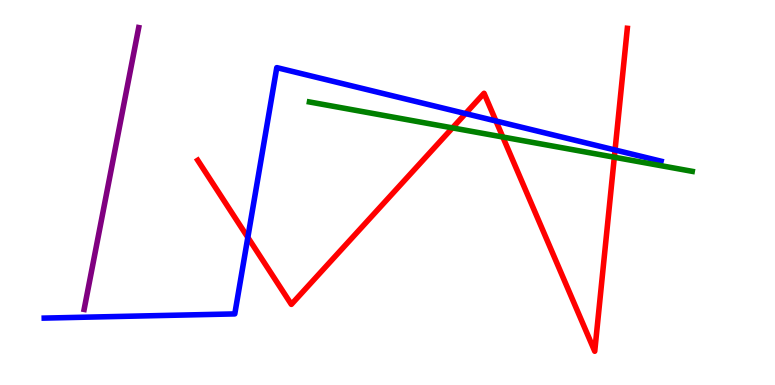[{'lines': ['blue', 'red'], 'intersections': [{'x': 3.2, 'y': 3.83}, {'x': 6.01, 'y': 7.05}, {'x': 6.4, 'y': 6.86}, {'x': 7.94, 'y': 6.1}]}, {'lines': ['green', 'red'], 'intersections': [{'x': 5.84, 'y': 6.68}, {'x': 6.49, 'y': 6.44}, {'x': 7.93, 'y': 5.92}]}, {'lines': ['purple', 'red'], 'intersections': []}, {'lines': ['blue', 'green'], 'intersections': []}, {'lines': ['blue', 'purple'], 'intersections': []}, {'lines': ['green', 'purple'], 'intersections': []}]